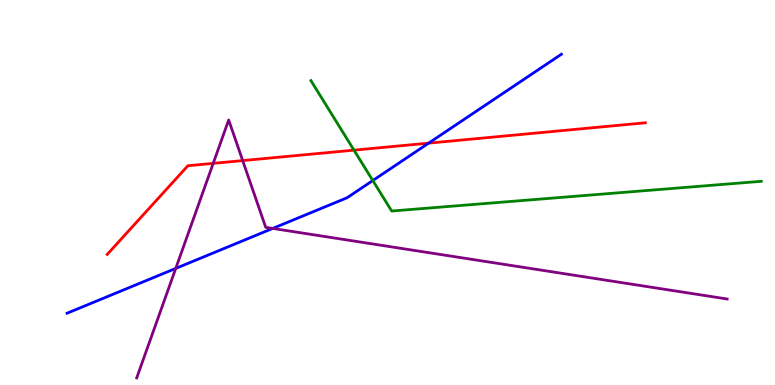[{'lines': ['blue', 'red'], 'intersections': [{'x': 5.53, 'y': 6.28}]}, {'lines': ['green', 'red'], 'intersections': [{'x': 4.57, 'y': 6.1}]}, {'lines': ['purple', 'red'], 'intersections': [{'x': 2.75, 'y': 5.76}, {'x': 3.13, 'y': 5.83}]}, {'lines': ['blue', 'green'], 'intersections': [{'x': 4.81, 'y': 5.31}]}, {'lines': ['blue', 'purple'], 'intersections': [{'x': 2.27, 'y': 3.03}, {'x': 3.52, 'y': 4.07}]}, {'lines': ['green', 'purple'], 'intersections': []}]